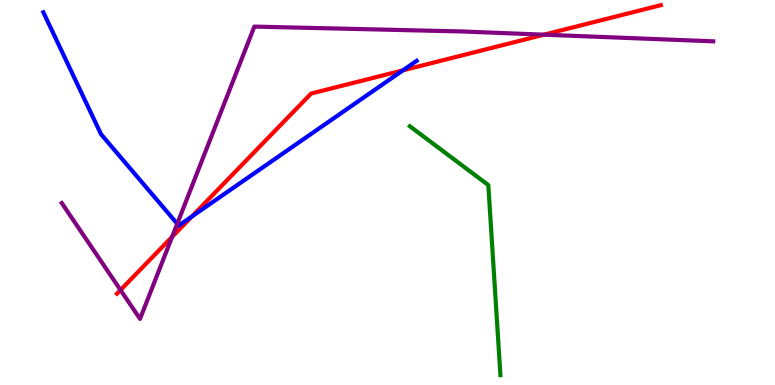[{'lines': ['blue', 'red'], 'intersections': [{'x': 2.47, 'y': 4.38}, {'x': 5.2, 'y': 8.17}]}, {'lines': ['green', 'red'], 'intersections': []}, {'lines': ['purple', 'red'], 'intersections': [{'x': 1.56, 'y': 2.47}, {'x': 2.22, 'y': 3.85}, {'x': 7.02, 'y': 9.1}]}, {'lines': ['blue', 'green'], 'intersections': []}, {'lines': ['blue', 'purple'], 'intersections': [{'x': 2.29, 'y': 4.19}]}, {'lines': ['green', 'purple'], 'intersections': []}]